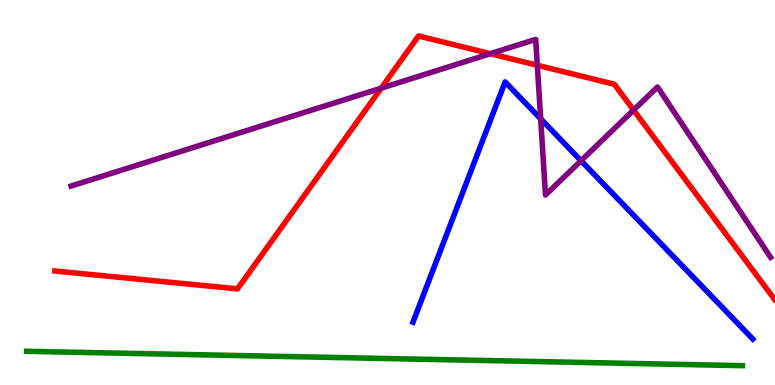[{'lines': ['blue', 'red'], 'intersections': []}, {'lines': ['green', 'red'], 'intersections': []}, {'lines': ['purple', 'red'], 'intersections': [{'x': 4.92, 'y': 7.71}, {'x': 6.33, 'y': 8.61}, {'x': 6.93, 'y': 8.31}, {'x': 8.18, 'y': 7.14}]}, {'lines': ['blue', 'green'], 'intersections': []}, {'lines': ['blue', 'purple'], 'intersections': [{'x': 6.98, 'y': 6.91}, {'x': 7.5, 'y': 5.83}]}, {'lines': ['green', 'purple'], 'intersections': []}]